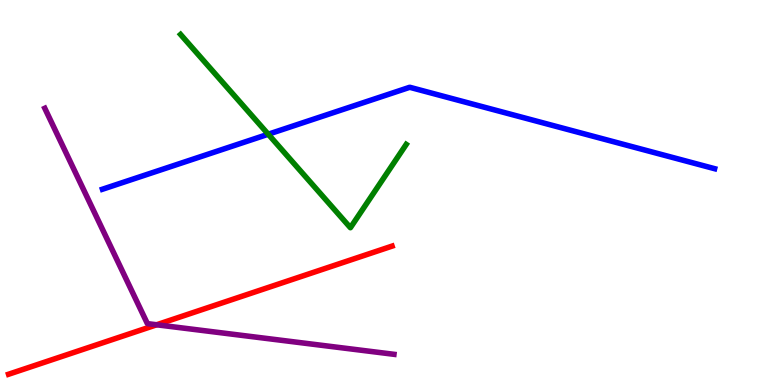[{'lines': ['blue', 'red'], 'intersections': []}, {'lines': ['green', 'red'], 'intersections': []}, {'lines': ['purple', 'red'], 'intersections': [{'x': 2.02, 'y': 1.56}]}, {'lines': ['blue', 'green'], 'intersections': [{'x': 3.46, 'y': 6.51}]}, {'lines': ['blue', 'purple'], 'intersections': []}, {'lines': ['green', 'purple'], 'intersections': []}]